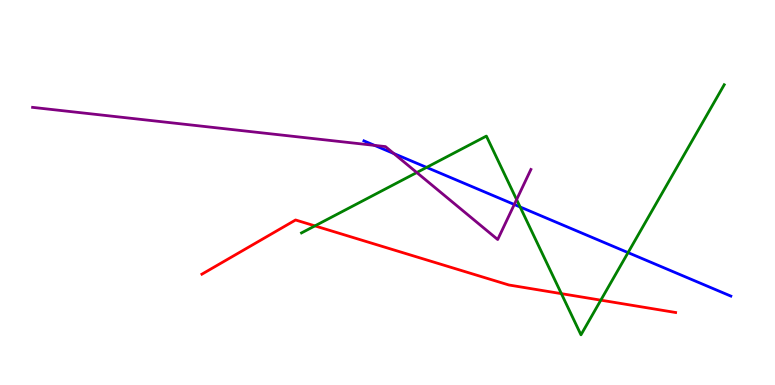[{'lines': ['blue', 'red'], 'intersections': []}, {'lines': ['green', 'red'], 'intersections': [{'x': 4.06, 'y': 4.13}, {'x': 7.24, 'y': 2.37}, {'x': 7.75, 'y': 2.2}]}, {'lines': ['purple', 'red'], 'intersections': []}, {'lines': ['blue', 'green'], 'intersections': [{'x': 5.5, 'y': 5.65}, {'x': 6.71, 'y': 4.62}, {'x': 8.1, 'y': 3.44}]}, {'lines': ['blue', 'purple'], 'intersections': [{'x': 4.83, 'y': 6.22}, {'x': 5.08, 'y': 6.01}, {'x': 6.64, 'y': 4.69}]}, {'lines': ['green', 'purple'], 'intersections': [{'x': 5.38, 'y': 5.52}, {'x': 6.67, 'y': 4.82}]}]